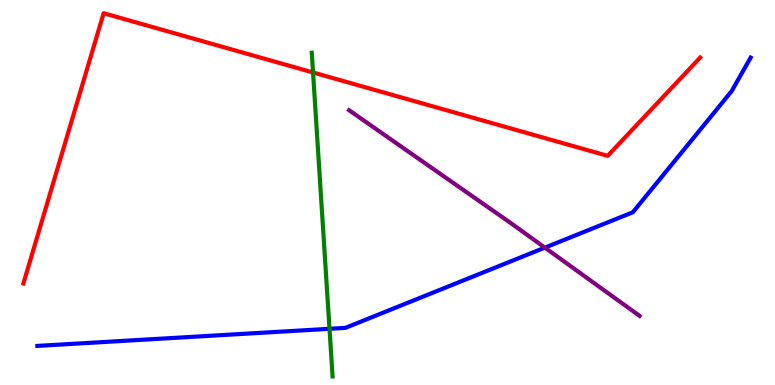[{'lines': ['blue', 'red'], 'intersections': []}, {'lines': ['green', 'red'], 'intersections': [{'x': 4.04, 'y': 8.12}]}, {'lines': ['purple', 'red'], 'intersections': []}, {'lines': ['blue', 'green'], 'intersections': [{'x': 4.25, 'y': 1.46}]}, {'lines': ['blue', 'purple'], 'intersections': [{'x': 7.03, 'y': 3.57}]}, {'lines': ['green', 'purple'], 'intersections': []}]